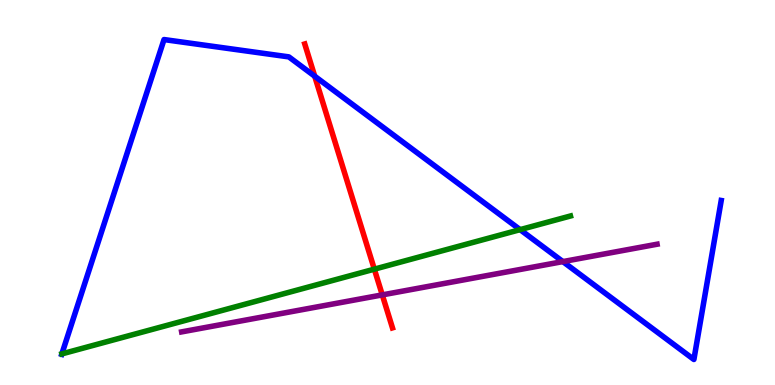[{'lines': ['blue', 'red'], 'intersections': [{'x': 4.06, 'y': 8.02}]}, {'lines': ['green', 'red'], 'intersections': [{'x': 4.83, 'y': 3.01}]}, {'lines': ['purple', 'red'], 'intersections': [{'x': 4.93, 'y': 2.34}]}, {'lines': ['blue', 'green'], 'intersections': [{'x': 6.71, 'y': 4.04}]}, {'lines': ['blue', 'purple'], 'intersections': [{'x': 7.26, 'y': 3.21}]}, {'lines': ['green', 'purple'], 'intersections': []}]